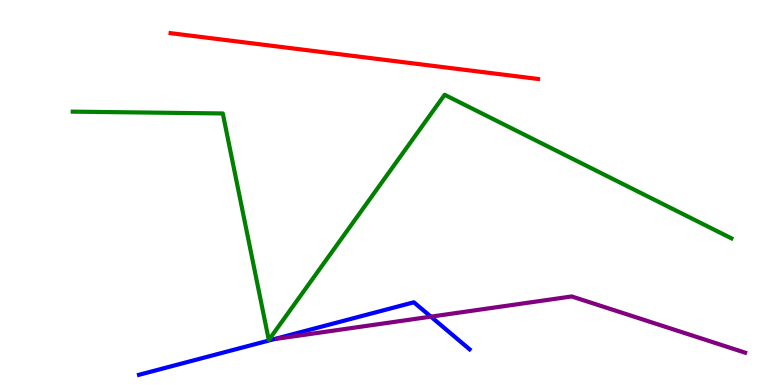[{'lines': ['blue', 'red'], 'intersections': []}, {'lines': ['green', 'red'], 'intersections': []}, {'lines': ['purple', 'red'], 'intersections': []}, {'lines': ['blue', 'green'], 'intersections': []}, {'lines': ['blue', 'purple'], 'intersections': [{'x': 5.56, 'y': 1.78}]}, {'lines': ['green', 'purple'], 'intersections': []}]